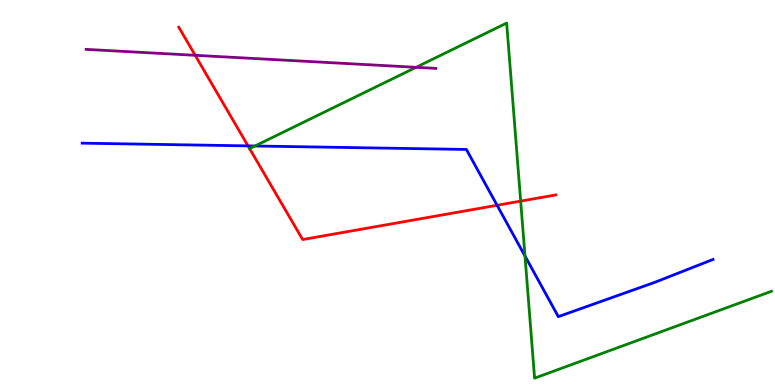[{'lines': ['blue', 'red'], 'intersections': [{'x': 3.2, 'y': 6.21}, {'x': 6.41, 'y': 4.67}]}, {'lines': ['green', 'red'], 'intersections': [{'x': 3.22, 'y': 6.14}, {'x': 6.72, 'y': 4.78}]}, {'lines': ['purple', 'red'], 'intersections': [{'x': 2.52, 'y': 8.56}]}, {'lines': ['blue', 'green'], 'intersections': [{'x': 3.29, 'y': 6.21}, {'x': 6.77, 'y': 3.35}]}, {'lines': ['blue', 'purple'], 'intersections': []}, {'lines': ['green', 'purple'], 'intersections': [{'x': 5.37, 'y': 8.25}]}]